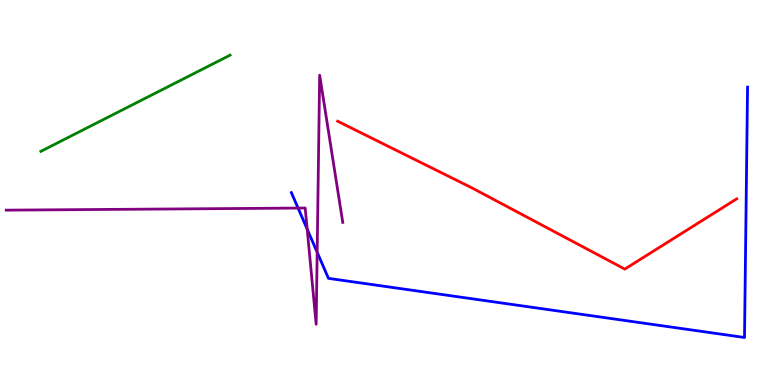[{'lines': ['blue', 'red'], 'intersections': []}, {'lines': ['green', 'red'], 'intersections': []}, {'lines': ['purple', 'red'], 'intersections': []}, {'lines': ['blue', 'green'], 'intersections': []}, {'lines': ['blue', 'purple'], 'intersections': [{'x': 3.85, 'y': 4.6}, {'x': 3.96, 'y': 4.05}, {'x': 4.09, 'y': 3.45}]}, {'lines': ['green', 'purple'], 'intersections': []}]